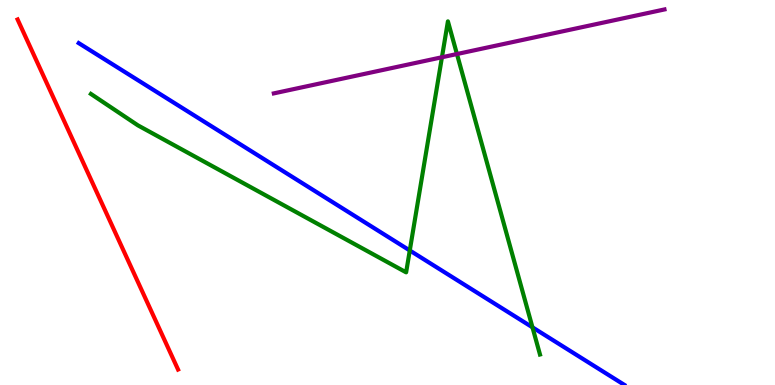[{'lines': ['blue', 'red'], 'intersections': []}, {'lines': ['green', 'red'], 'intersections': []}, {'lines': ['purple', 'red'], 'intersections': []}, {'lines': ['blue', 'green'], 'intersections': [{'x': 5.29, 'y': 3.49}, {'x': 6.87, 'y': 1.5}]}, {'lines': ['blue', 'purple'], 'intersections': []}, {'lines': ['green', 'purple'], 'intersections': [{'x': 5.7, 'y': 8.51}, {'x': 5.9, 'y': 8.6}]}]